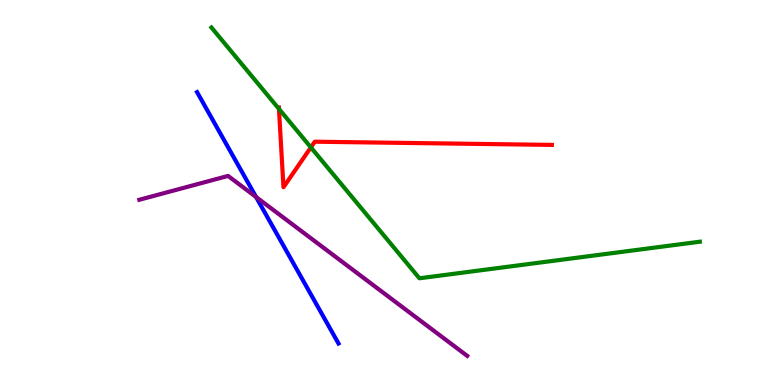[{'lines': ['blue', 'red'], 'intersections': []}, {'lines': ['green', 'red'], 'intersections': [{'x': 3.6, 'y': 7.17}, {'x': 4.01, 'y': 6.17}]}, {'lines': ['purple', 'red'], 'intersections': []}, {'lines': ['blue', 'green'], 'intersections': []}, {'lines': ['blue', 'purple'], 'intersections': [{'x': 3.3, 'y': 4.88}]}, {'lines': ['green', 'purple'], 'intersections': []}]